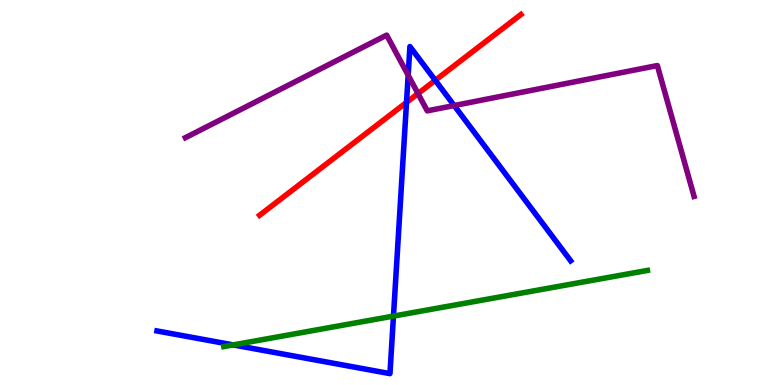[{'lines': ['blue', 'red'], 'intersections': [{'x': 5.25, 'y': 7.34}, {'x': 5.62, 'y': 7.91}]}, {'lines': ['green', 'red'], 'intersections': []}, {'lines': ['purple', 'red'], 'intersections': [{'x': 5.39, 'y': 7.57}]}, {'lines': ['blue', 'green'], 'intersections': [{'x': 3.01, 'y': 1.04}, {'x': 5.08, 'y': 1.79}]}, {'lines': ['blue', 'purple'], 'intersections': [{'x': 5.27, 'y': 8.05}, {'x': 5.86, 'y': 7.26}]}, {'lines': ['green', 'purple'], 'intersections': []}]